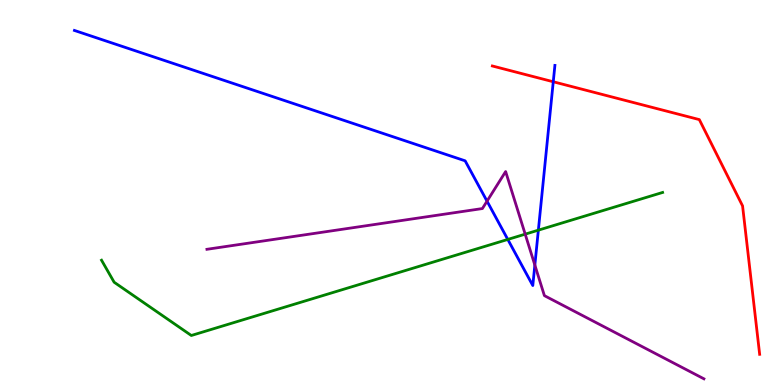[{'lines': ['blue', 'red'], 'intersections': [{'x': 7.14, 'y': 7.88}]}, {'lines': ['green', 'red'], 'intersections': []}, {'lines': ['purple', 'red'], 'intersections': []}, {'lines': ['blue', 'green'], 'intersections': [{'x': 6.55, 'y': 3.78}, {'x': 6.95, 'y': 4.02}]}, {'lines': ['blue', 'purple'], 'intersections': [{'x': 6.28, 'y': 4.77}, {'x': 6.9, 'y': 3.11}]}, {'lines': ['green', 'purple'], 'intersections': [{'x': 6.78, 'y': 3.92}]}]